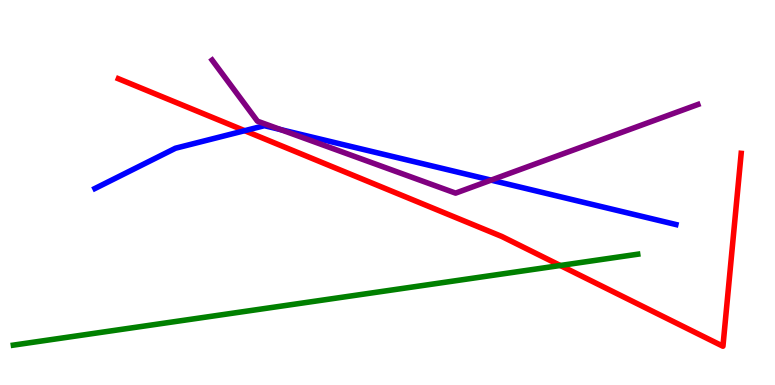[{'lines': ['blue', 'red'], 'intersections': [{'x': 3.16, 'y': 6.61}]}, {'lines': ['green', 'red'], 'intersections': [{'x': 7.23, 'y': 3.1}]}, {'lines': ['purple', 'red'], 'intersections': []}, {'lines': ['blue', 'green'], 'intersections': []}, {'lines': ['blue', 'purple'], 'intersections': [{'x': 3.62, 'y': 6.63}, {'x': 6.34, 'y': 5.32}]}, {'lines': ['green', 'purple'], 'intersections': []}]